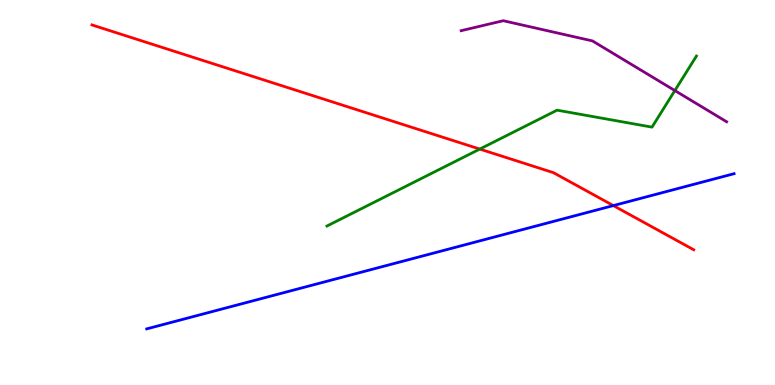[{'lines': ['blue', 'red'], 'intersections': [{'x': 7.91, 'y': 4.66}]}, {'lines': ['green', 'red'], 'intersections': [{'x': 6.19, 'y': 6.13}]}, {'lines': ['purple', 'red'], 'intersections': []}, {'lines': ['blue', 'green'], 'intersections': []}, {'lines': ['blue', 'purple'], 'intersections': []}, {'lines': ['green', 'purple'], 'intersections': [{'x': 8.71, 'y': 7.65}]}]